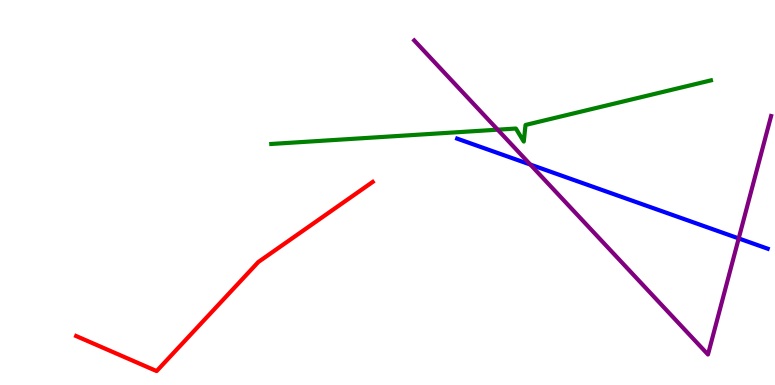[{'lines': ['blue', 'red'], 'intersections': []}, {'lines': ['green', 'red'], 'intersections': []}, {'lines': ['purple', 'red'], 'intersections': []}, {'lines': ['blue', 'green'], 'intersections': []}, {'lines': ['blue', 'purple'], 'intersections': [{'x': 6.84, 'y': 5.73}, {'x': 9.53, 'y': 3.81}]}, {'lines': ['green', 'purple'], 'intersections': [{'x': 6.42, 'y': 6.63}]}]